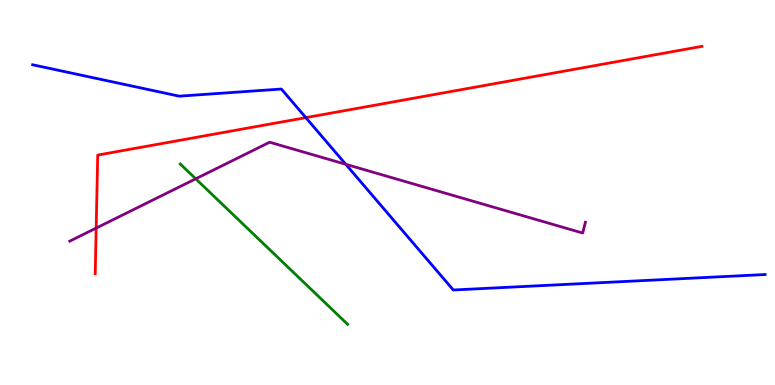[{'lines': ['blue', 'red'], 'intersections': [{'x': 3.95, 'y': 6.94}]}, {'lines': ['green', 'red'], 'intersections': []}, {'lines': ['purple', 'red'], 'intersections': [{'x': 1.24, 'y': 4.08}]}, {'lines': ['blue', 'green'], 'intersections': []}, {'lines': ['blue', 'purple'], 'intersections': [{'x': 4.46, 'y': 5.73}]}, {'lines': ['green', 'purple'], 'intersections': [{'x': 2.53, 'y': 5.36}]}]